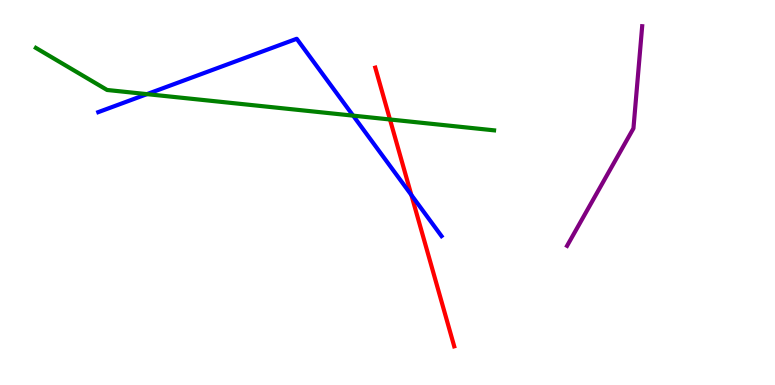[{'lines': ['blue', 'red'], 'intersections': [{'x': 5.31, 'y': 4.94}]}, {'lines': ['green', 'red'], 'intersections': [{'x': 5.03, 'y': 6.9}]}, {'lines': ['purple', 'red'], 'intersections': []}, {'lines': ['blue', 'green'], 'intersections': [{'x': 1.9, 'y': 7.55}, {'x': 4.56, 'y': 7.0}]}, {'lines': ['blue', 'purple'], 'intersections': []}, {'lines': ['green', 'purple'], 'intersections': []}]